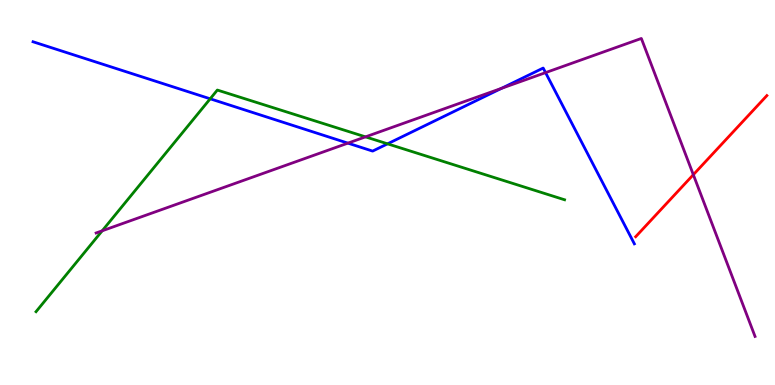[{'lines': ['blue', 'red'], 'intersections': []}, {'lines': ['green', 'red'], 'intersections': []}, {'lines': ['purple', 'red'], 'intersections': [{'x': 8.95, 'y': 5.46}]}, {'lines': ['blue', 'green'], 'intersections': [{'x': 2.71, 'y': 7.43}, {'x': 5.0, 'y': 6.26}]}, {'lines': ['blue', 'purple'], 'intersections': [{'x': 4.49, 'y': 6.28}, {'x': 6.47, 'y': 7.71}, {'x': 7.04, 'y': 8.11}]}, {'lines': ['green', 'purple'], 'intersections': [{'x': 1.32, 'y': 4.0}, {'x': 4.72, 'y': 6.45}]}]